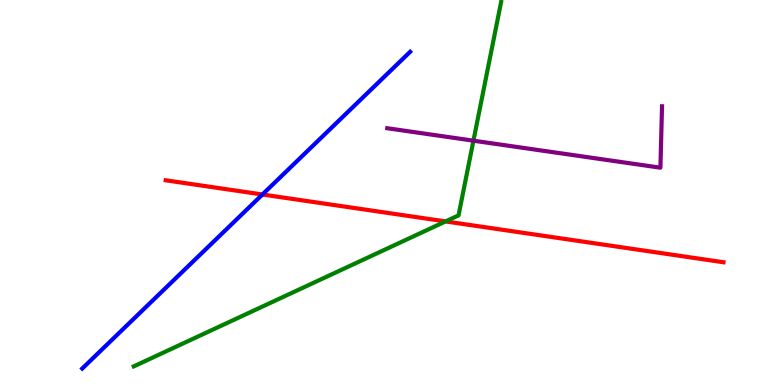[{'lines': ['blue', 'red'], 'intersections': [{'x': 3.39, 'y': 4.95}]}, {'lines': ['green', 'red'], 'intersections': [{'x': 5.75, 'y': 4.25}]}, {'lines': ['purple', 'red'], 'intersections': []}, {'lines': ['blue', 'green'], 'intersections': []}, {'lines': ['blue', 'purple'], 'intersections': []}, {'lines': ['green', 'purple'], 'intersections': [{'x': 6.11, 'y': 6.35}]}]